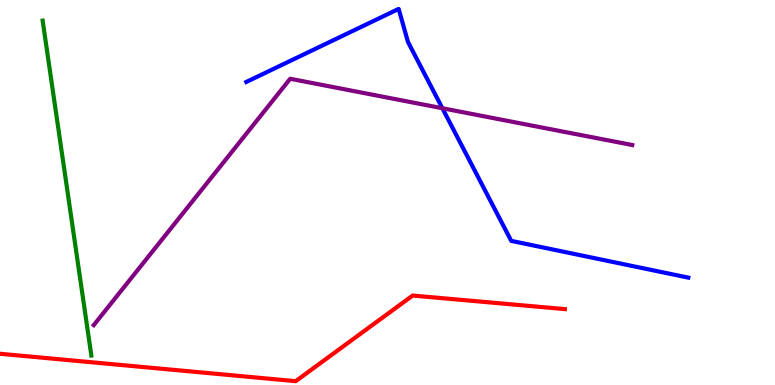[{'lines': ['blue', 'red'], 'intersections': []}, {'lines': ['green', 'red'], 'intersections': []}, {'lines': ['purple', 'red'], 'intersections': []}, {'lines': ['blue', 'green'], 'intersections': []}, {'lines': ['blue', 'purple'], 'intersections': [{'x': 5.71, 'y': 7.19}]}, {'lines': ['green', 'purple'], 'intersections': []}]